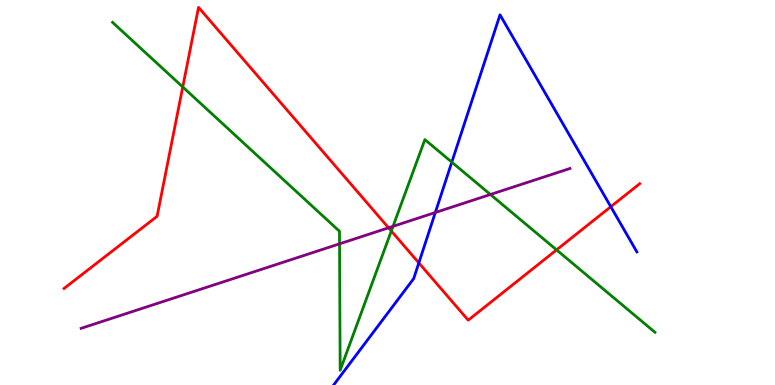[{'lines': ['blue', 'red'], 'intersections': [{'x': 5.4, 'y': 3.17}, {'x': 7.88, 'y': 4.63}]}, {'lines': ['green', 'red'], 'intersections': [{'x': 2.36, 'y': 7.74}, {'x': 5.05, 'y': 4.0}, {'x': 7.18, 'y': 3.51}]}, {'lines': ['purple', 'red'], 'intersections': [{'x': 5.01, 'y': 4.08}]}, {'lines': ['blue', 'green'], 'intersections': [{'x': 5.83, 'y': 5.79}]}, {'lines': ['blue', 'purple'], 'intersections': [{'x': 5.62, 'y': 4.48}]}, {'lines': ['green', 'purple'], 'intersections': [{'x': 4.38, 'y': 3.67}, {'x': 5.07, 'y': 4.12}, {'x': 6.33, 'y': 4.95}]}]